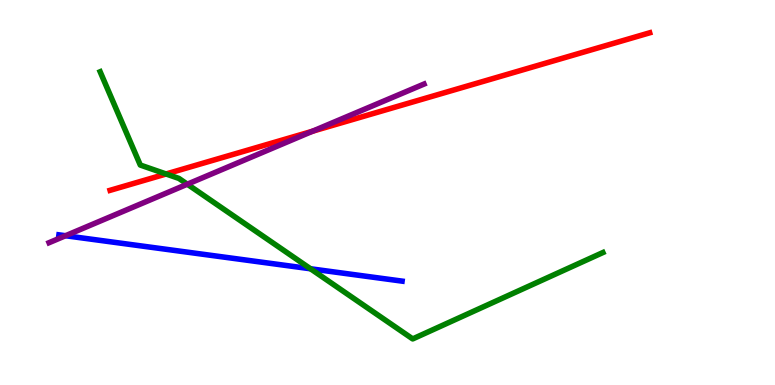[{'lines': ['blue', 'red'], 'intersections': []}, {'lines': ['green', 'red'], 'intersections': [{'x': 2.14, 'y': 5.48}]}, {'lines': ['purple', 'red'], 'intersections': [{'x': 4.03, 'y': 6.59}]}, {'lines': ['blue', 'green'], 'intersections': [{'x': 4.01, 'y': 3.02}]}, {'lines': ['blue', 'purple'], 'intersections': [{'x': 0.846, 'y': 3.88}]}, {'lines': ['green', 'purple'], 'intersections': [{'x': 2.42, 'y': 5.22}]}]